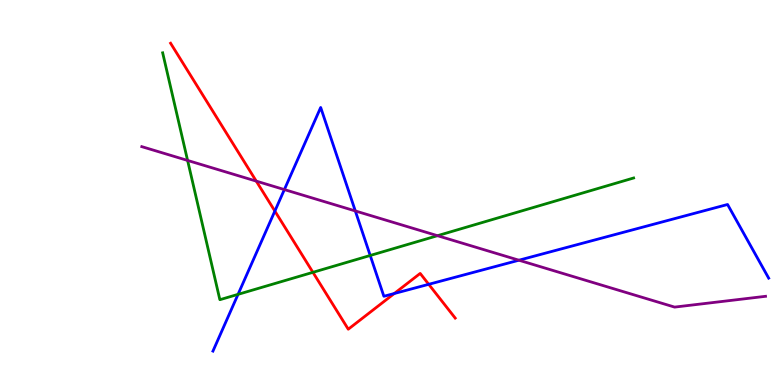[{'lines': ['blue', 'red'], 'intersections': [{'x': 3.55, 'y': 4.52}, {'x': 5.09, 'y': 2.38}, {'x': 5.53, 'y': 2.62}]}, {'lines': ['green', 'red'], 'intersections': [{'x': 4.04, 'y': 2.93}]}, {'lines': ['purple', 'red'], 'intersections': [{'x': 3.31, 'y': 5.3}]}, {'lines': ['blue', 'green'], 'intersections': [{'x': 3.07, 'y': 2.35}, {'x': 4.78, 'y': 3.36}]}, {'lines': ['blue', 'purple'], 'intersections': [{'x': 3.67, 'y': 5.08}, {'x': 4.58, 'y': 4.52}, {'x': 6.7, 'y': 3.24}]}, {'lines': ['green', 'purple'], 'intersections': [{'x': 2.42, 'y': 5.83}, {'x': 5.64, 'y': 3.88}]}]